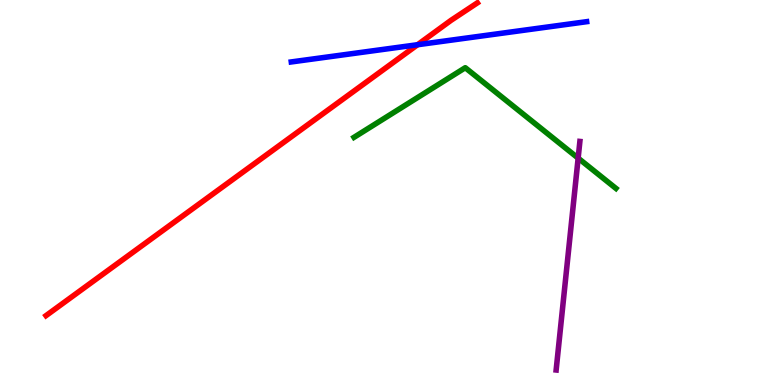[{'lines': ['blue', 'red'], 'intersections': [{'x': 5.39, 'y': 8.84}]}, {'lines': ['green', 'red'], 'intersections': []}, {'lines': ['purple', 'red'], 'intersections': []}, {'lines': ['blue', 'green'], 'intersections': []}, {'lines': ['blue', 'purple'], 'intersections': []}, {'lines': ['green', 'purple'], 'intersections': [{'x': 7.46, 'y': 5.89}]}]